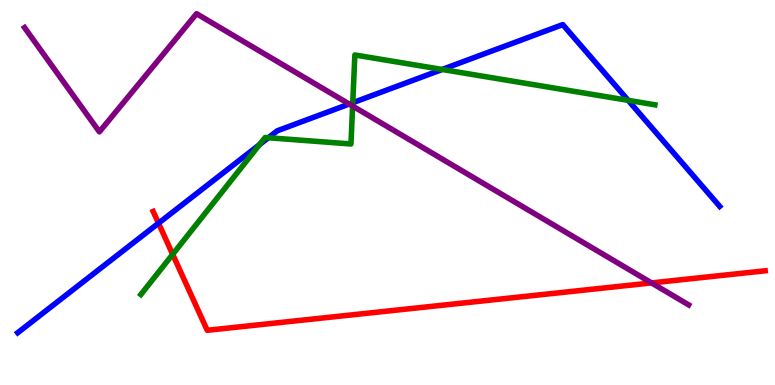[{'lines': ['blue', 'red'], 'intersections': [{'x': 2.05, 'y': 4.2}]}, {'lines': ['green', 'red'], 'intersections': [{'x': 2.23, 'y': 3.39}]}, {'lines': ['purple', 'red'], 'intersections': [{'x': 8.41, 'y': 2.65}]}, {'lines': ['blue', 'green'], 'intersections': [{'x': 3.35, 'y': 6.24}, {'x': 3.46, 'y': 6.42}, {'x': 4.55, 'y': 7.33}, {'x': 5.71, 'y': 8.2}, {'x': 8.11, 'y': 7.39}]}, {'lines': ['blue', 'purple'], 'intersections': [{'x': 4.51, 'y': 7.3}]}, {'lines': ['green', 'purple'], 'intersections': [{'x': 4.55, 'y': 7.25}]}]